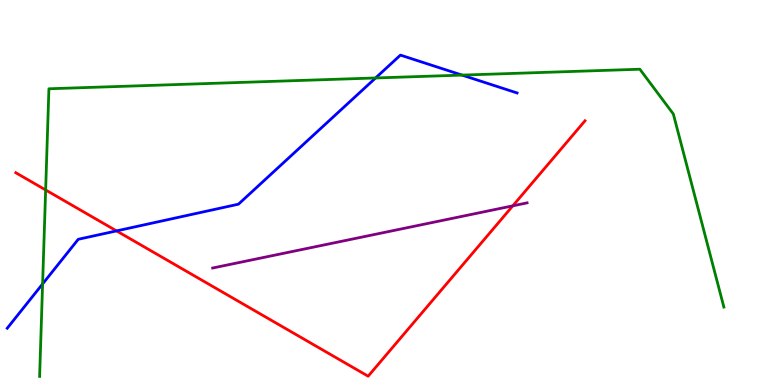[{'lines': ['blue', 'red'], 'intersections': [{'x': 1.5, 'y': 4.0}]}, {'lines': ['green', 'red'], 'intersections': [{'x': 0.589, 'y': 5.07}]}, {'lines': ['purple', 'red'], 'intersections': [{'x': 6.62, 'y': 4.65}]}, {'lines': ['blue', 'green'], 'intersections': [{'x': 0.55, 'y': 2.63}, {'x': 4.85, 'y': 7.97}, {'x': 5.96, 'y': 8.05}]}, {'lines': ['blue', 'purple'], 'intersections': []}, {'lines': ['green', 'purple'], 'intersections': []}]